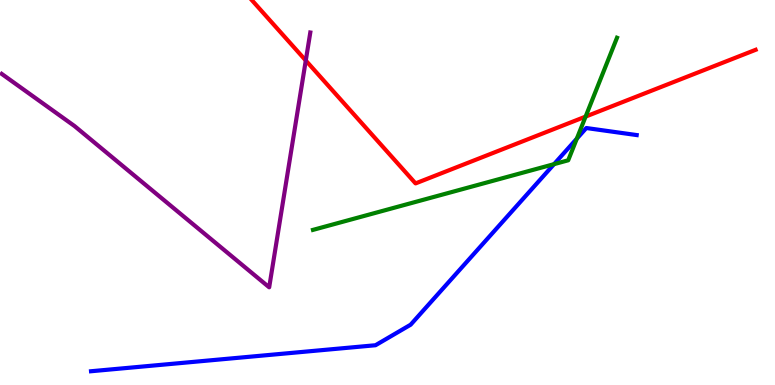[{'lines': ['blue', 'red'], 'intersections': []}, {'lines': ['green', 'red'], 'intersections': [{'x': 7.56, 'y': 6.97}]}, {'lines': ['purple', 'red'], 'intersections': [{'x': 3.95, 'y': 8.43}]}, {'lines': ['blue', 'green'], 'intersections': [{'x': 7.15, 'y': 5.74}, {'x': 7.44, 'y': 6.4}]}, {'lines': ['blue', 'purple'], 'intersections': []}, {'lines': ['green', 'purple'], 'intersections': []}]